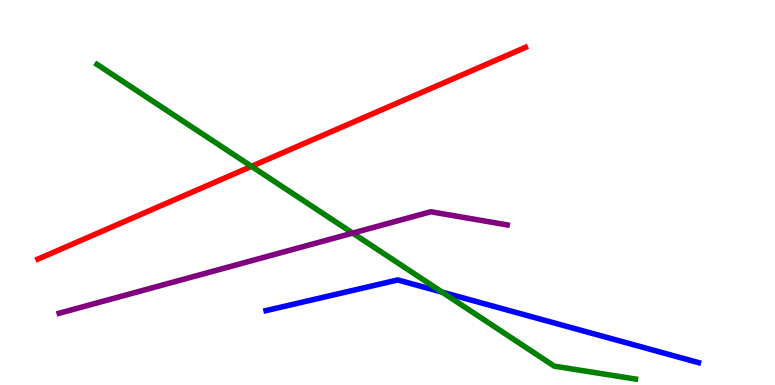[{'lines': ['blue', 'red'], 'intersections': []}, {'lines': ['green', 'red'], 'intersections': [{'x': 3.25, 'y': 5.68}]}, {'lines': ['purple', 'red'], 'intersections': []}, {'lines': ['blue', 'green'], 'intersections': [{'x': 5.71, 'y': 2.41}]}, {'lines': ['blue', 'purple'], 'intersections': []}, {'lines': ['green', 'purple'], 'intersections': [{'x': 4.55, 'y': 3.95}]}]